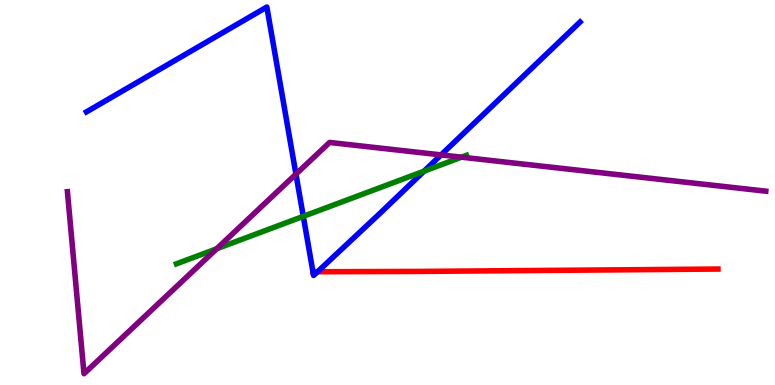[{'lines': ['blue', 'red'], 'intersections': [{'x': 4.04, 'y': 2.94}, {'x': 4.1, 'y': 2.94}]}, {'lines': ['green', 'red'], 'intersections': []}, {'lines': ['purple', 'red'], 'intersections': []}, {'lines': ['blue', 'green'], 'intersections': [{'x': 3.91, 'y': 4.38}, {'x': 5.47, 'y': 5.55}]}, {'lines': ['blue', 'purple'], 'intersections': [{'x': 3.82, 'y': 5.48}, {'x': 5.69, 'y': 5.98}]}, {'lines': ['green', 'purple'], 'intersections': [{'x': 2.8, 'y': 3.54}, {'x': 5.95, 'y': 5.92}]}]